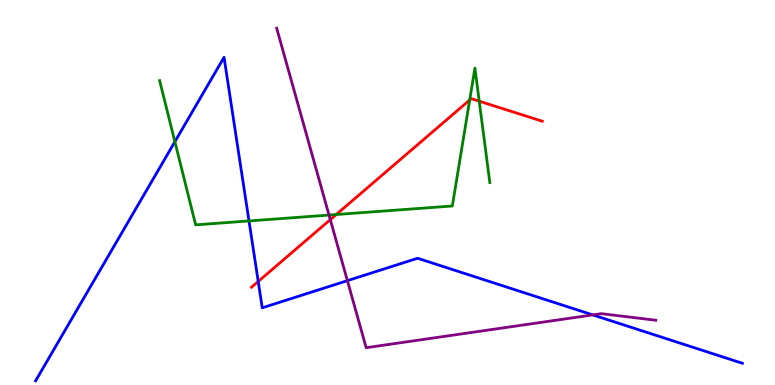[{'lines': ['blue', 'red'], 'intersections': [{'x': 3.33, 'y': 2.69}]}, {'lines': ['green', 'red'], 'intersections': [{'x': 4.34, 'y': 4.43}, {'x': 6.06, 'y': 7.4}, {'x': 6.18, 'y': 7.37}]}, {'lines': ['purple', 'red'], 'intersections': [{'x': 4.26, 'y': 4.3}]}, {'lines': ['blue', 'green'], 'intersections': [{'x': 2.26, 'y': 6.32}, {'x': 3.21, 'y': 4.26}]}, {'lines': ['blue', 'purple'], 'intersections': [{'x': 4.48, 'y': 2.71}, {'x': 7.65, 'y': 1.82}]}, {'lines': ['green', 'purple'], 'intersections': [{'x': 4.25, 'y': 4.41}]}]